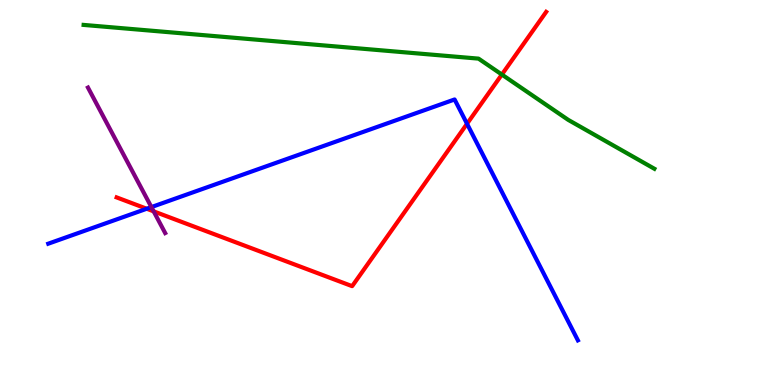[{'lines': ['blue', 'red'], 'intersections': [{'x': 1.89, 'y': 4.58}, {'x': 6.03, 'y': 6.79}]}, {'lines': ['green', 'red'], 'intersections': [{'x': 6.48, 'y': 8.06}]}, {'lines': ['purple', 'red'], 'intersections': [{'x': 1.98, 'y': 4.51}]}, {'lines': ['blue', 'green'], 'intersections': []}, {'lines': ['blue', 'purple'], 'intersections': [{'x': 1.95, 'y': 4.62}]}, {'lines': ['green', 'purple'], 'intersections': []}]